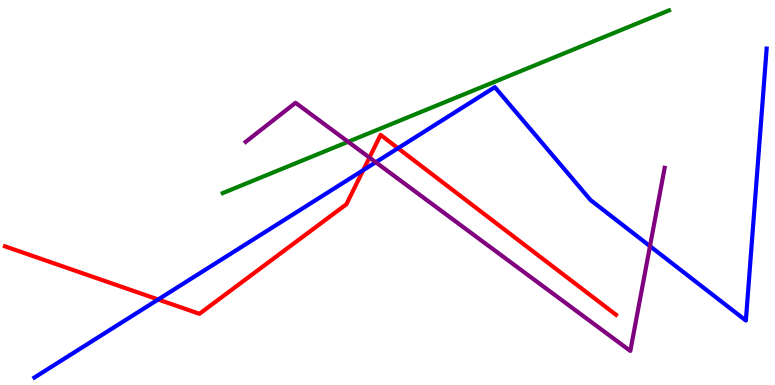[{'lines': ['blue', 'red'], 'intersections': [{'x': 2.04, 'y': 2.22}, {'x': 4.69, 'y': 5.58}, {'x': 5.14, 'y': 6.15}]}, {'lines': ['green', 'red'], 'intersections': []}, {'lines': ['purple', 'red'], 'intersections': [{'x': 4.77, 'y': 5.91}]}, {'lines': ['blue', 'green'], 'intersections': []}, {'lines': ['blue', 'purple'], 'intersections': [{'x': 4.85, 'y': 5.79}, {'x': 8.39, 'y': 3.61}]}, {'lines': ['green', 'purple'], 'intersections': [{'x': 4.49, 'y': 6.32}]}]